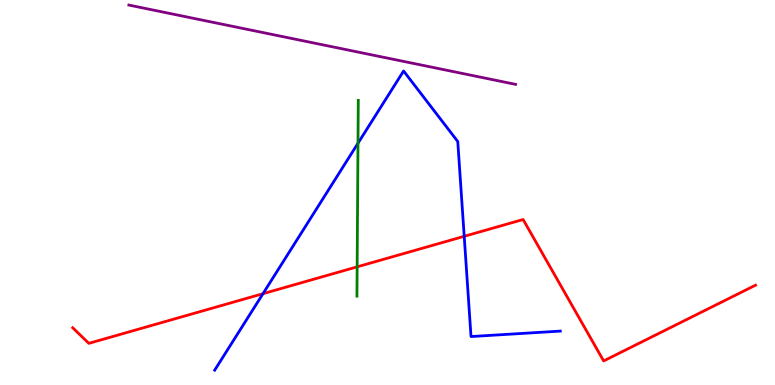[{'lines': ['blue', 'red'], 'intersections': [{'x': 3.39, 'y': 2.37}, {'x': 5.99, 'y': 3.86}]}, {'lines': ['green', 'red'], 'intersections': [{'x': 4.61, 'y': 3.07}]}, {'lines': ['purple', 'red'], 'intersections': []}, {'lines': ['blue', 'green'], 'intersections': [{'x': 4.62, 'y': 6.28}]}, {'lines': ['blue', 'purple'], 'intersections': []}, {'lines': ['green', 'purple'], 'intersections': []}]